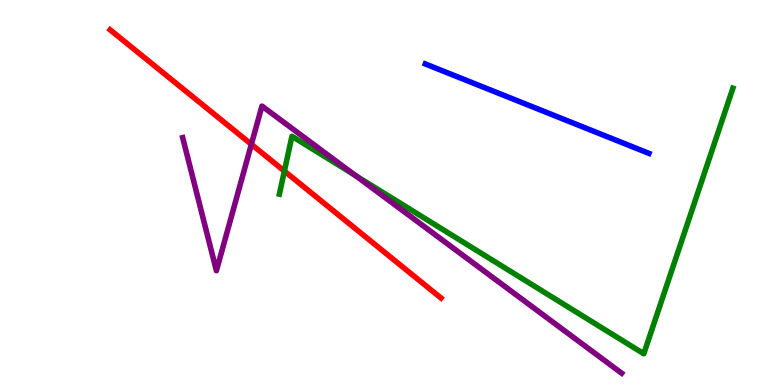[{'lines': ['blue', 'red'], 'intersections': []}, {'lines': ['green', 'red'], 'intersections': [{'x': 3.67, 'y': 5.56}]}, {'lines': ['purple', 'red'], 'intersections': [{'x': 3.24, 'y': 6.25}]}, {'lines': ['blue', 'green'], 'intersections': []}, {'lines': ['blue', 'purple'], 'intersections': []}, {'lines': ['green', 'purple'], 'intersections': [{'x': 4.59, 'y': 5.44}]}]